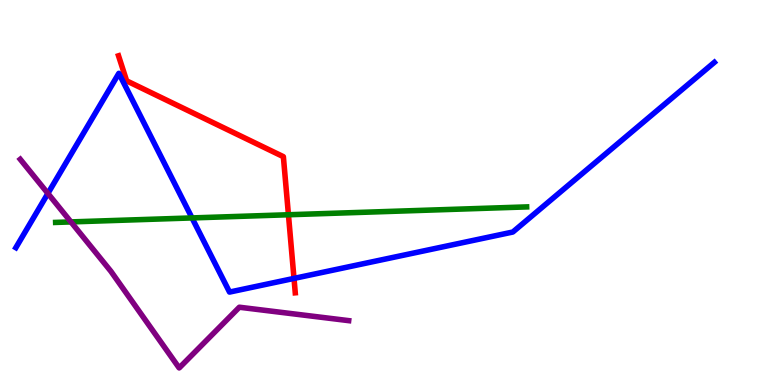[{'lines': ['blue', 'red'], 'intersections': [{'x': 3.79, 'y': 2.77}]}, {'lines': ['green', 'red'], 'intersections': [{'x': 3.72, 'y': 4.42}]}, {'lines': ['purple', 'red'], 'intersections': []}, {'lines': ['blue', 'green'], 'intersections': [{'x': 2.48, 'y': 4.34}]}, {'lines': ['blue', 'purple'], 'intersections': [{'x': 0.618, 'y': 4.98}]}, {'lines': ['green', 'purple'], 'intersections': [{'x': 0.915, 'y': 4.24}]}]